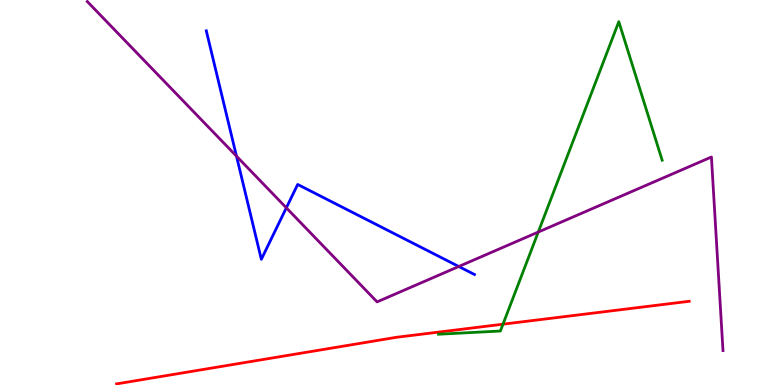[{'lines': ['blue', 'red'], 'intersections': []}, {'lines': ['green', 'red'], 'intersections': [{'x': 6.49, 'y': 1.58}]}, {'lines': ['purple', 'red'], 'intersections': []}, {'lines': ['blue', 'green'], 'intersections': []}, {'lines': ['blue', 'purple'], 'intersections': [{'x': 3.05, 'y': 5.94}, {'x': 3.69, 'y': 4.6}, {'x': 5.92, 'y': 3.08}]}, {'lines': ['green', 'purple'], 'intersections': [{'x': 6.95, 'y': 3.97}]}]